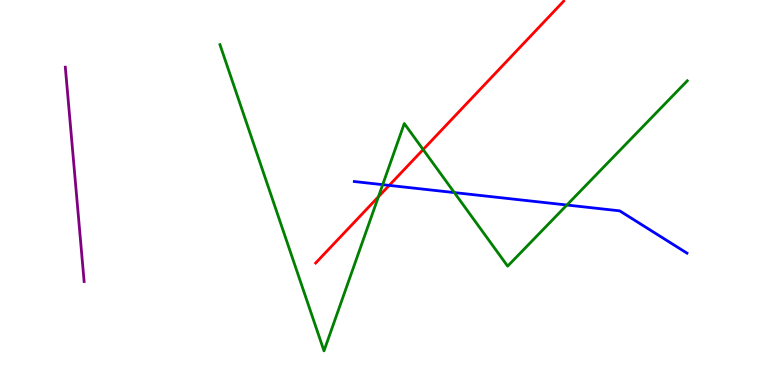[{'lines': ['blue', 'red'], 'intersections': [{'x': 5.02, 'y': 5.18}]}, {'lines': ['green', 'red'], 'intersections': [{'x': 4.88, 'y': 4.89}, {'x': 5.46, 'y': 6.12}]}, {'lines': ['purple', 'red'], 'intersections': []}, {'lines': ['blue', 'green'], 'intersections': [{'x': 4.94, 'y': 5.2}, {'x': 5.86, 'y': 5.0}, {'x': 7.31, 'y': 4.67}]}, {'lines': ['blue', 'purple'], 'intersections': []}, {'lines': ['green', 'purple'], 'intersections': []}]